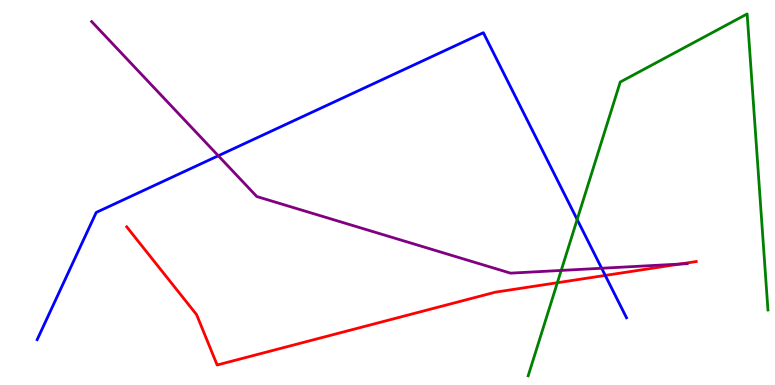[{'lines': ['blue', 'red'], 'intersections': [{'x': 7.81, 'y': 2.85}]}, {'lines': ['green', 'red'], 'intersections': [{'x': 7.19, 'y': 2.66}]}, {'lines': ['purple', 'red'], 'intersections': [{'x': 8.77, 'y': 3.14}]}, {'lines': ['blue', 'green'], 'intersections': [{'x': 7.45, 'y': 4.3}]}, {'lines': ['blue', 'purple'], 'intersections': [{'x': 2.82, 'y': 5.95}, {'x': 7.76, 'y': 3.03}]}, {'lines': ['green', 'purple'], 'intersections': [{'x': 7.24, 'y': 2.98}]}]